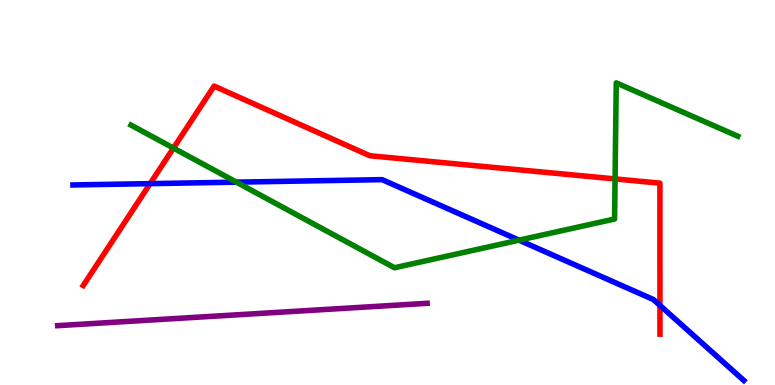[{'lines': ['blue', 'red'], 'intersections': [{'x': 1.94, 'y': 5.23}, {'x': 8.52, 'y': 2.07}]}, {'lines': ['green', 'red'], 'intersections': [{'x': 2.24, 'y': 6.15}, {'x': 7.94, 'y': 5.35}]}, {'lines': ['purple', 'red'], 'intersections': []}, {'lines': ['blue', 'green'], 'intersections': [{'x': 3.05, 'y': 5.27}, {'x': 6.7, 'y': 3.76}]}, {'lines': ['blue', 'purple'], 'intersections': []}, {'lines': ['green', 'purple'], 'intersections': []}]